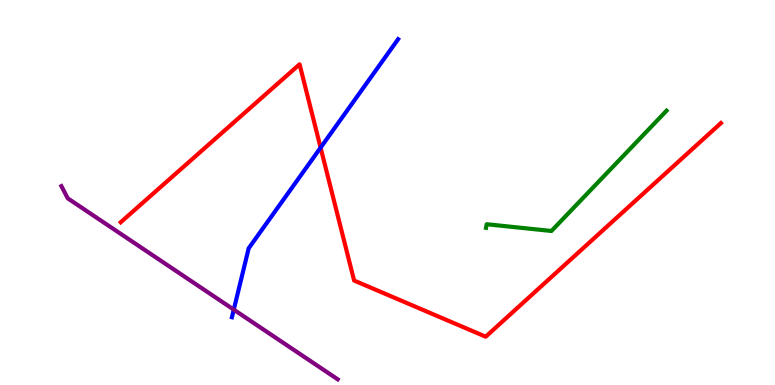[{'lines': ['blue', 'red'], 'intersections': [{'x': 4.14, 'y': 6.16}]}, {'lines': ['green', 'red'], 'intersections': []}, {'lines': ['purple', 'red'], 'intersections': []}, {'lines': ['blue', 'green'], 'intersections': []}, {'lines': ['blue', 'purple'], 'intersections': [{'x': 3.02, 'y': 1.96}]}, {'lines': ['green', 'purple'], 'intersections': []}]